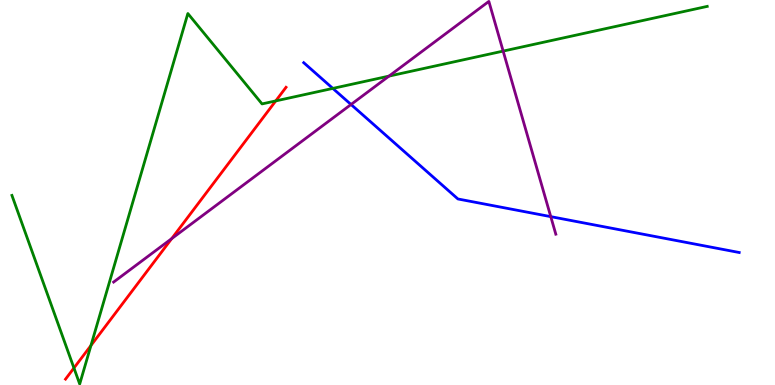[{'lines': ['blue', 'red'], 'intersections': []}, {'lines': ['green', 'red'], 'intersections': [{'x': 0.954, 'y': 0.442}, {'x': 1.17, 'y': 1.03}, {'x': 3.56, 'y': 7.38}]}, {'lines': ['purple', 'red'], 'intersections': [{'x': 2.22, 'y': 3.8}]}, {'lines': ['blue', 'green'], 'intersections': [{'x': 4.29, 'y': 7.7}]}, {'lines': ['blue', 'purple'], 'intersections': [{'x': 4.53, 'y': 7.29}, {'x': 7.11, 'y': 4.37}]}, {'lines': ['green', 'purple'], 'intersections': [{'x': 5.02, 'y': 8.02}, {'x': 6.49, 'y': 8.67}]}]